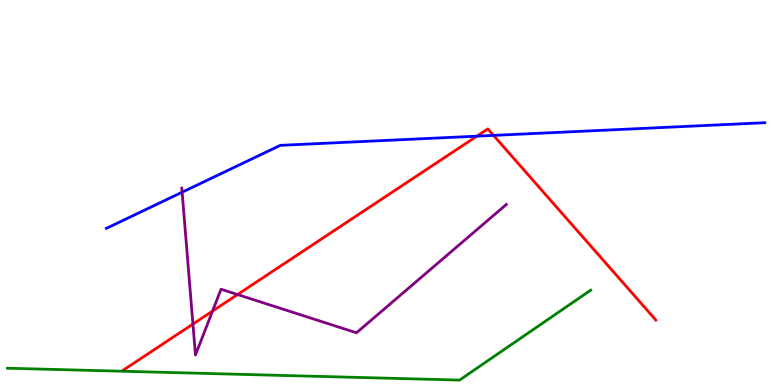[{'lines': ['blue', 'red'], 'intersections': [{'x': 6.15, 'y': 6.46}, {'x': 6.37, 'y': 6.48}]}, {'lines': ['green', 'red'], 'intersections': []}, {'lines': ['purple', 'red'], 'intersections': [{'x': 2.49, 'y': 1.58}, {'x': 2.74, 'y': 1.92}, {'x': 3.06, 'y': 2.35}]}, {'lines': ['blue', 'green'], 'intersections': []}, {'lines': ['blue', 'purple'], 'intersections': [{'x': 2.35, 'y': 5.01}]}, {'lines': ['green', 'purple'], 'intersections': []}]